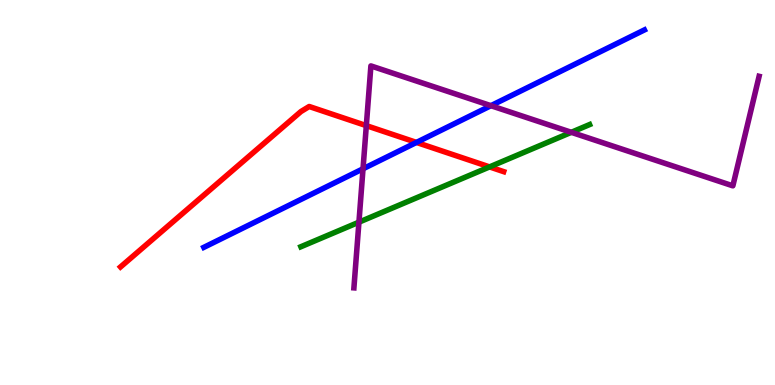[{'lines': ['blue', 'red'], 'intersections': [{'x': 5.37, 'y': 6.3}]}, {'lines': ['green', 'red'], 'intersections': [{'x': 6.32, 'y': 5.66}]}, {'lines': ['purple', 'red'], 'intersections': [{'x': 4.73, 'y': 6.74}]}, {'lines': ['blue', 'green'], 'intersections': []}, {'lines': ['blue', 'purple'], 'intersections': [{'x': 4.68, 'y': 5.62}, {'x': 6.33, 'y': 7.26}]}, {'lines': ['green', 'purple'], 'intersections': [{'x': 4.63, 'y': 4.23}, {'x': 7.37, 'y': 6.56}]}]